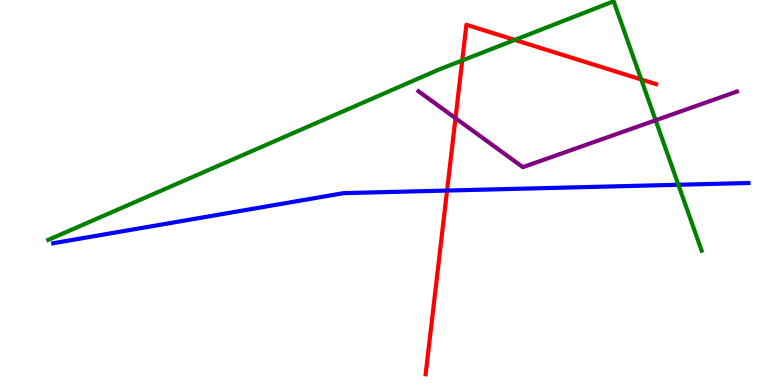[{'lines': ['blue', 'red'], 'intersections': [{'x': 5.77, 'y': 5.05}]}, {'lines': ['green', 'red'], 'intersections': [{'x': 5.96, 'y': 8.43}, {'x': 6.64, 'y': 8.96}, {'x': 8.27, 'y': 7.94}]}, {'lines': ['purple', 'red'], 'intersections': [{'x': 5.88, 'y': 6.93}]}, {'lines': ['blue', 'green'], 'intersections': [{'x': 8.75, 'y': 5.2}]}, {'lines': ['blue', 'purple'], 'intersections': []}, {'lines': ['green', 'purple'], 'intersections': [{'x': 8.46, 'y': 6.88}]}]